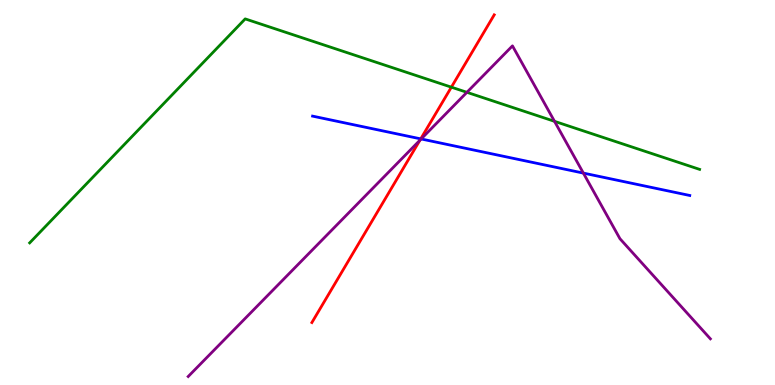[{'lines': ['blue', 'red'], 'intersections': [{'x': 5.43, 'y': 6.39}]}, {'lines': ['green', 'red'], 'intersections': [{'x': 5.82, 'y': 7.74}]}, {'lines': ['purple', 'red'], 'intersections': [{'x': 5.42, 'y': 6.36}]}, {'lines': ['blue', 'green'], 'intersections': []}, {'lines': ['blue', 'purple'], 'intersections': [{'x': 5.43, 'y': 6.39}, {'x': 7.53, 'y': 5.5}]}, {'lines': ['green', 'purple'], 'intersections': [{'x': 6.02, 'y': 7.6}, {'x': 7.16, 'y': 6.85}]}]